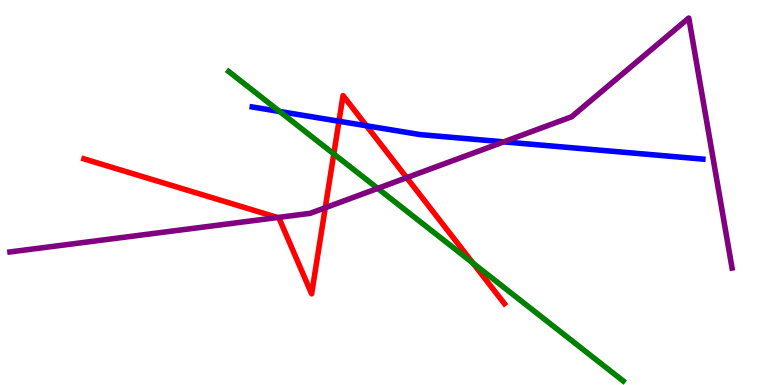[{'lines': ['blue', 'red'], 'intersections': [{'x': 4.37, 'y': 6.85}, {'x': 4.73, 'y': 6.73}]}, {'lines': ['green', 'red'], 'intersections': [{'x': 4.31, 'y': 6.0}, {'x': 6.1, 'y': 3.17}]}, {'lines': ['purple', 'red'], 'intersections': [{'x': 3.58, 'y': 4.35}, {'x': 4.2, 'y': 4.6}, {'x': 5.25, 'y': 5.38}]}, {'lines': ['blue', 'green'], 'intersections': [{'x': 3.61, 'y': 7.1}]}, {'lines': ['blue', 'purple'], 'intersections': [{'x': 6.5, 'y': 6.32}]}, {'lines': ['green', 'purple'], 'intersections': [{'x': 4.87, 'y': 5.11}]}]